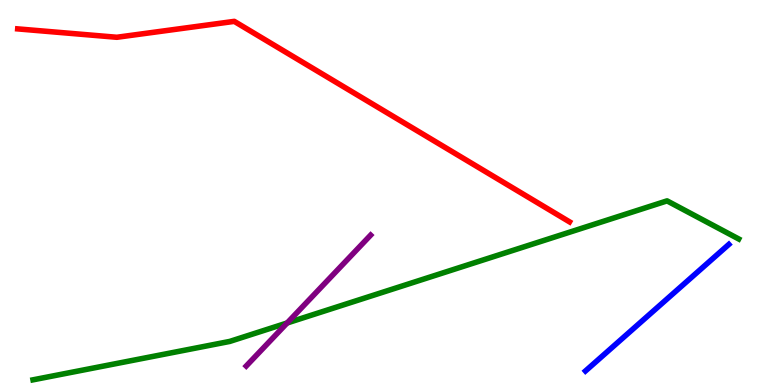[{'lines': ['blue', 'red'], 'intersections': []}, {'lines': ['green', 'red'], 'intersections': []}, {'lines': ['purple', 'red'], 'intersections': []}, {'lines': ['blue', 'green'], 'intersections': []}, {'lines': ['blue', 'purple'], 'intersections': []}, {'lines': ['green', 'purple'], 'intersections': [{'x': 3.7, 'y': 1.61}]}]